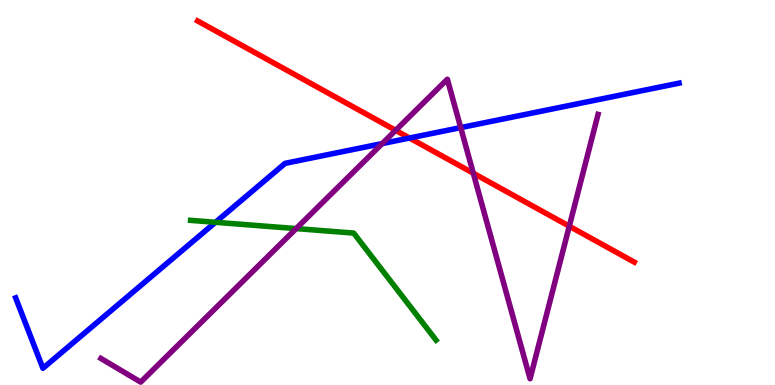[{'lines': ['blue', 'red'], 'intersections': [{'x': 5.28, 'y': 6.42}]}, {'lines': ['green', 'red'], 'intersections': []}, {'lines': ['purple', 'red'], 'intersections': [{'x': 5.11, 'y': 6.62}, {'x': 6.11, 'y': 5.5}, {'x': 7.35, 'y': 4.12}]}, {'lines': ['blue', 'green'], 'intersections': [{'x': 2.78, 'y': 4.23}]}, {'lines': ['blue', 'purple'], 'intersections': [{'x': 4.93, 'y': 6.27}, {'x': 5.94, 'y': 6.69}]}, {'lines': ['green', 'purple'], 'intersections': [{'x': 3.82, 'y': 4.06}]}]